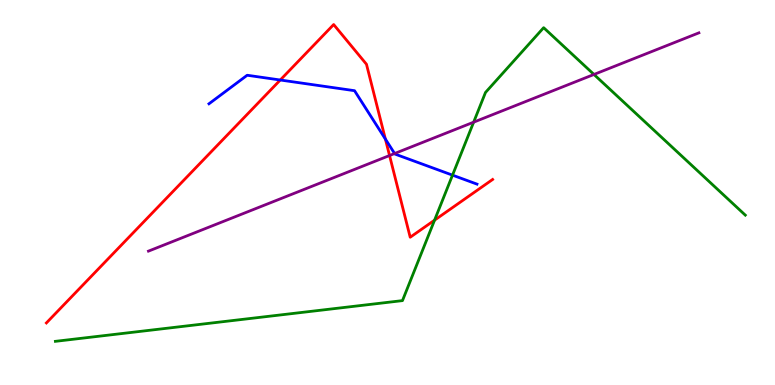[{'lines': ['blue', 'red'], 'intersections': [{'x': 3.62, 'y': 7.92}, {'x': 4.97, 'y': 6.39}]}, {'lines': ['green', 'red'], 'intersections': [{'x': 5.61, 'y': 4.28}]}, {'lines': ['purple', 'red'], 'intersections': [{'x': 5.03, 'y': 5.96}]}, {'lines': ['blue', 'green'], 'intersections': [{'x': 5.84, 'y': 5.45}]}, {'lines': ['blue', 'purple'], 'intersections': [{'x': 5.09, 'y': 6.01}]}, {'lines': ['green', 'purple'], 'intersections': [{'x': 6.11, 'y': 6.83}, {'x': 7.66, 'y': 8.07}]}]